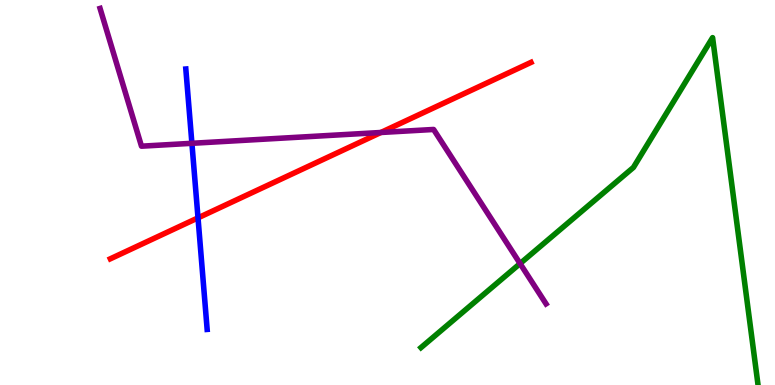[{'lines': ['blue', 'red'], 'intersections': [{'x': 2.56, 'y': 4.34}]}, {'lines': ['green', 'red'], 'intersections': []}, {'lines': ['purple', 'red'], 'intersections': [{'x': 4.91, 'y': 6.56}]}, {'lines': ['blue', 'green'], 'intersections': []}, {'lines': ['blue', 'purple'], 'intersections': [{'x': 2.48, 'y': 6.28}]}, {'lines': ['green', 'purple'], 'intersections': [{'x': 6.71, 'y': 3.15}]}]